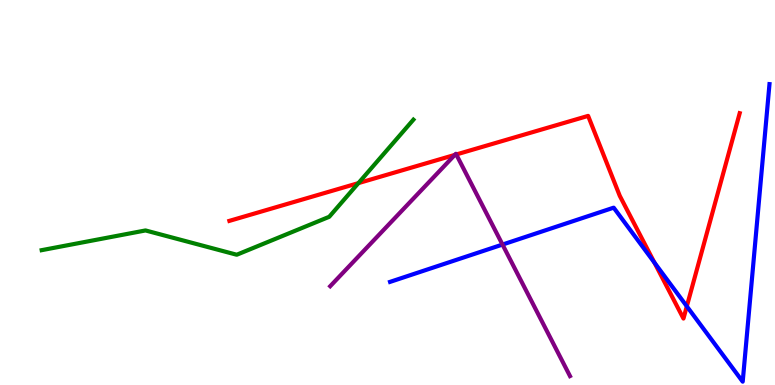[{'lines': ['blue', 'red'], 'intersections': [{'x': 8.44, 'y': 3.18}, {'x': 8.86, 'y': 2.04}]}, {'lines': ['green', 'red'], 'intersections': [{'x': 4.62, 'y': 5.24}]}, {'lines': ['purple', 'red'], 'intersections': [{'x': 5.87, 'y': 5.98}, {'x': 5.89, 'y': 5.99}]}, {'lines': ['blue', 'green'], 'intersections': []}, {'lines': ['blue', 'purple'], 'intersections': [{'x': 6.48, 'y': 3.65}]}, {'lines': ['green', 'purple'], 'intersections': []}]